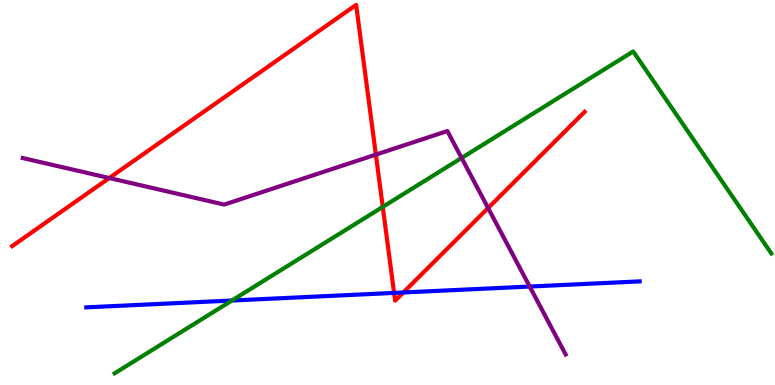[{'lines': ['blue', 'red'], 'intersections': [{'x': 5.08, 'y': 2.39}, {'x': 5.2, 'y': 2.4}]}, {'lines': ['green', 'red'], 'intersections': [{'x': 4.94, 'y': 4.63}]}, {'lines': ['purple', 'red'], 'intersections': [{'x': 1.41, 'y': 5.38}, {'x': 4.85, 'y': 5.98}, {'x': 6.3, 'y': 4.6}]}, {'lines': ['blue', 'green'], 'intersections': [{'x': 2.99, 'y': 2.19}]}, {'lines': ['blue', 'purple'], 'intersections': [{'x': 6.83, 'y': 2.56}]}, {'lines': ['green', 'purple'], 'intersections': [{'x': 5.96, 'y': 5.9}]}]